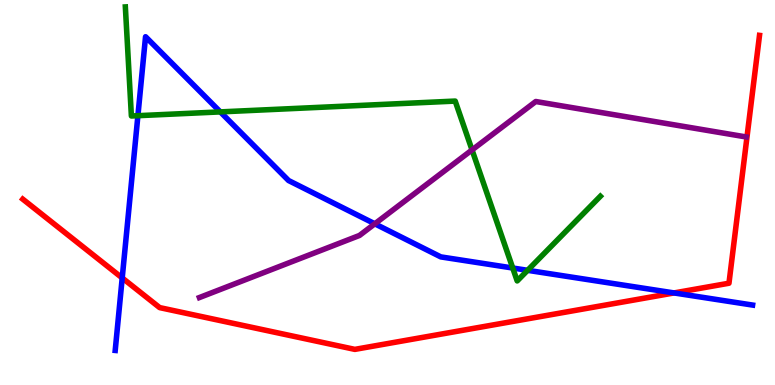[{'lines': ['blue', 'red'], 'intersections': [{'x': 1.58, 'y': 2.78}, {'x': 8.7, 'y': 2.39}]}, {'lines': ['green', 'red'], 'intersections': []}, {'lines': ['purple', 'red'], 'intersections': []}, {'lines': ['blue', 'green'], 'intersections': [{'x': 1.78, 'y': 7.0}, {'x': 2.84, 'y': 7.09}, {'x': 6.62, 'y': 3.04}, {'x': 6.81, 'y': 2.98}]}, {'lines': ['blue', 'purple'], 'intersections': [{'x': 4.84, 'y': 4.19}]}, {'lines': ['green', 'purple'], 'intersections': [{'x': 6.09, 'y': 6.11}]}]